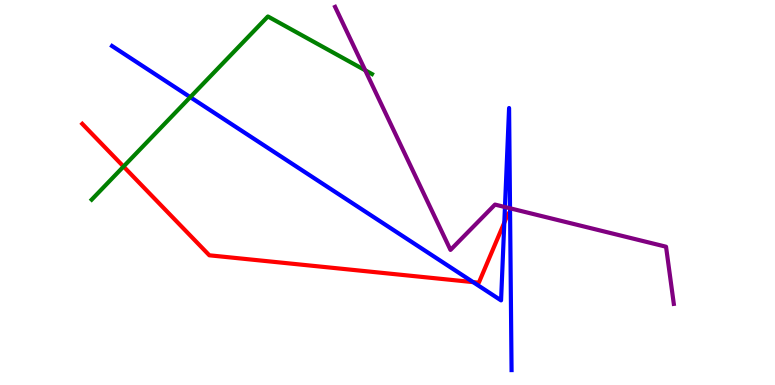[{'lines': ['blue', 'red'], 'intersections': [{'x': 6.1, 'y': 2.67}, {'x': 6.51, 'y': 4.22}]}, {'lines': ['green', 'red'], 'intersections': [{'x': 1.59, 'y': 5.67}]}, {'lines': ['purple', 'red'], 'intersections': []}, {'lines': ['blue', 'green'], 'intersections': [{'x': 2.46, 'y': 7.48}]}, {'lines': ['blue', 'purple'], 'intersections': [{'x': 6.52, 'y': 4.62}, {'x': 6.58, 'y': 4.59}]}, {'lines': ['green', 'purple'], 'intersections': [{'x': 4.71, 'y': 8.17}]}]